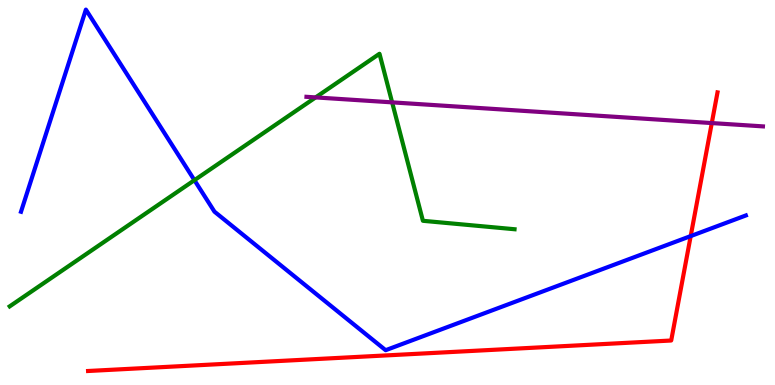[{'lines': ['blue', 'red'], 'intersections': [{'x': 8.91, 'y': 3.87}]}, {'lines': ['green', 'red'], 'intersections': []}, {'lines': ['purple', 'red'], 'intersections': [{'x': 9.18, 'y': 6.8}]}, {'lines': ['blue', 'green'], 'intersections': [{'x': 2.51, 'y': 5.32}]}, {'lines': ['blue', 'purple'], 'intersections': []}, {'lines': ['green', 'purple'], 'intersections': [{'x': 4.07, 'y': 7.47}, {'x': 5.06, 'y': 7.34}]}]